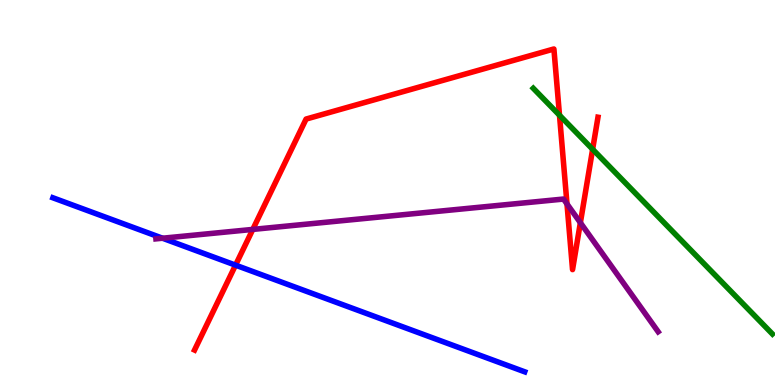[{'lines': ['blue', 'red'], 'intersections': [{'x': 3.04, 'y': 3.11}]}, {'lines': ['green', 'red'], 'intersections': [{'x': 7.22, 'y': 7.01}, {'x': 7.65, 'y': 6.12}]}, {'lines': ['purple', 'red'], 'intersections': [{'x': 3.26, 'y': 4.04}, {'x': 7.32, 'y': 4.7}, {'x': 7.49, 'y': 4.22}]}, {'lines': ['blue', 'green'], 'intersections': []}, {'lines': ['blue', 'purple'], 'intersections': [{'x': 2.1, 'y': 3.81}]}, {'lines': ['green', 'purple'], 'intersections': []}]